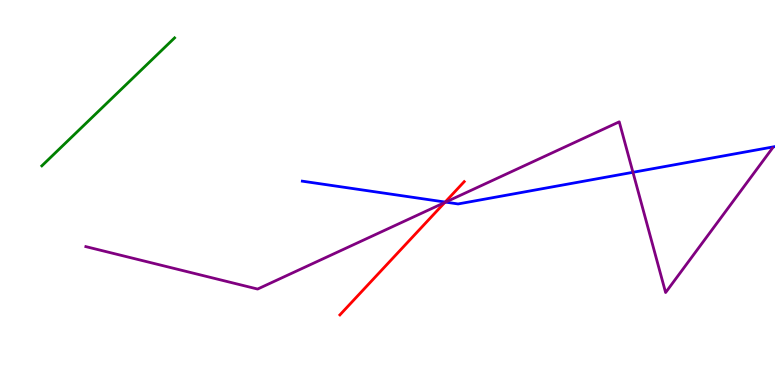[{'lines': ['blue', 'red'], 'intersections': [{'x': 5.74, 'y': 4.75}]}, {'lines': ['green', 'red'], 'intersections': []}, {'lines': ['purple', 'red'], 'intersections': [{'x': 5.74, 'y': 4.74}]}, {'lines': ['blue', 'green'], 'intersections': []}, {'lines': ['blue', 'purple'], 'intersections': [{'x': 5.75, 'y': 4.75}, {'x': 8.17, 'y': 5.52}]}, {'lines': ['green', 'purple'], 'intersections': []}]